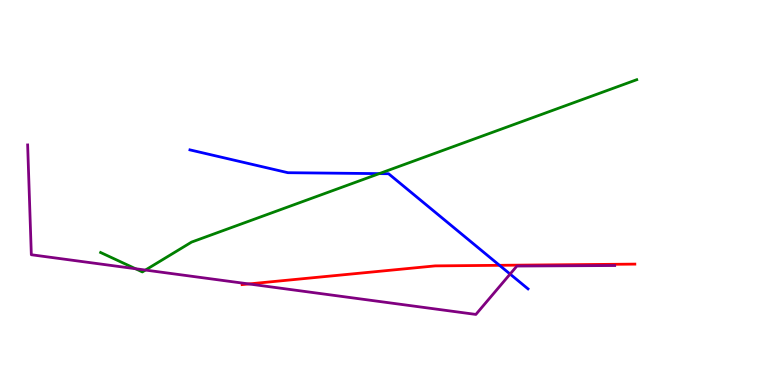[{'lines': ['blue', 'red'], 'intersections': [{'x': 6.45, 'y': 3.11}]}, {'lines': ['green', 'red'], 'intersections': []}, {'lines': ['purple', 'red'], 'intersections': [{'x': 3.21, 'y': 2.62}]}, {'lines': ['blue', 'green'], 'intersections': [{'x': 4.89, 'y': 5.49}]}, {'lines': ['blue', 'purple'], 'intersections': [{'x': 6.58, 'y': 2.88}]}, {'lines': ['green', 'purple'], 'intersections': [{'x': 1.75, 'y': 3.02}, {'x': 1.88, 'y': 2.99}]}]